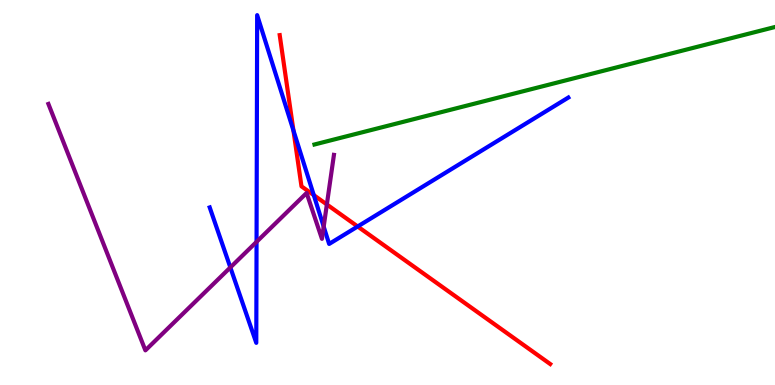[{'lines': ['blue', 'red'], 'intersections': [{'x': 3.79, 'y': 6.61}, {'x': 4.05, 'y': 4.93}, {'x': 4.62, 'y': 4.12}]}, {'lines': ['green', 'red'], 'intersections': []}, {'lines': ['purple', 'red'], 'intersections': [{'x': 4.22, 'y': 4.69}]}, {'lines': ['blue', 'green'], 'intersections': []}, {'lines': ['blue', 'purple'], 'intersections': [{'x': 2.97, 'y': 3.05}, {'x': 3.31, 'y': 3.72}, {'x': 4.18, 'y': 4.11}]}, {'lines': ['green', 'purple'], 'intersections': []}]